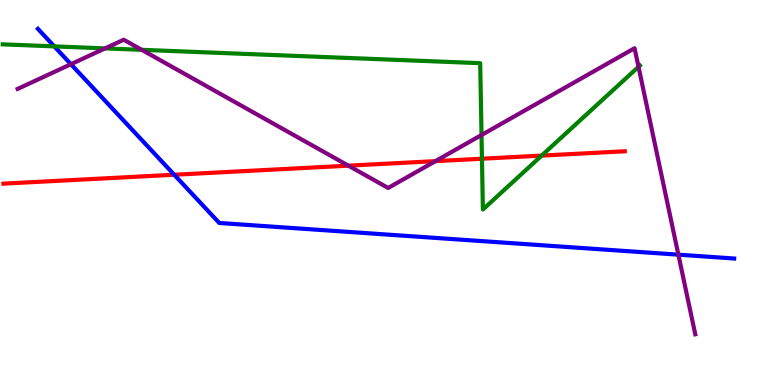[{'lines': ['blue', 'red'], 'intersections': [{'x': 2.25, 'y': 5.46}]}, {'lines': ['green', 'red'], 'intersections': [{'x': 6.22, 'y': 5.88}, {'x': 6.99, 'y': 5.96}]}, {'lines': ['purple', 'red'], 'intersections': [{'x': 4.5, 'y': 5.7}, {'x': 5.62, 'y': 5.81}]}, {'lines': ['blue', 'green'], 'intersections': [{'x': 0.7, 'y': 8.8}]}, {'lines': ['blue', 'purple'], 'intersections': [{'x': 0.915, 'y': 8.33}, {'x': 8.75, 'y': 3.39}]}, {'lines': ['green', 'purple'], 'intersections': [{'x': 1.36, 'y': 8.74}, {'x': 1.83, 'y': 8.71}, {'x': 6.21, 'y': 6.49}, {'x': 8.24, 'y': 8.27}]}]